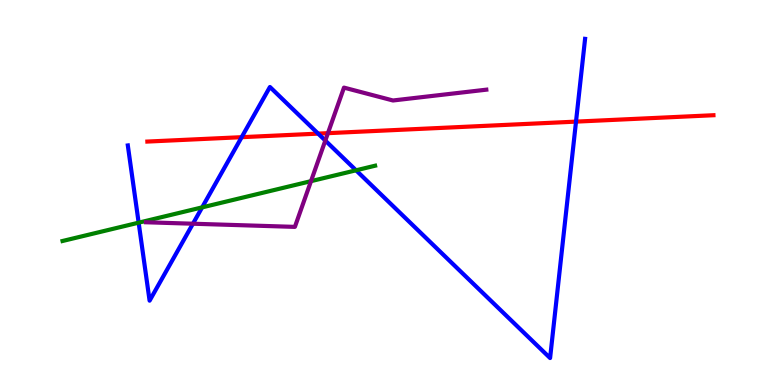[{'lines': ['blue', 'red'], 'intersections': [{'x': 3.12, 'y': 6.44}, {'x': 4.11, 'y': 6.53}, {'x': 7.43, 'y': 6.84}]}, {'lines': ['green', 'red'], 'intersections': []}, {'lines': ['purple', 'red'], 'intersections': [{'x': 4.23, 'y': 6.54}]}, {'lines': ['blue', 'green'], 'intersections': [{'x': 1.79, 'y': 4.22}, {'x': 2.61, 'y': 4.61}, {'x': 4.59, 'y': 5.58}]}, {'lines': ['blue', 'purple'], 'intersections': [{'x': 2.49, 'y': 4.19}, {'x': 4.2, 'y': 6.35}]}, {'lines': ['green', 'purple'], 'intersections': [{'x': 4.01, 'y': 5.29}]}]